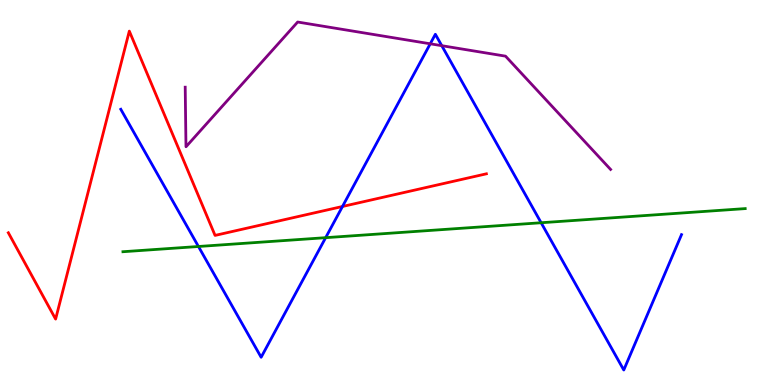[{'lines': ['blue', 'red'], 'intersections': [{'x': 4.42, 'y': 4.64}]}, {'lines': ['green', 'red'], 'intersections': []}, {'lines': ['purple', 'red'], 'intersections': []}, {'lines': ['blue', 'green'], 'intersections': [{'x': 2.56, 'y': 3.6}, {'x': 4.2, 'y': 3.83}, {'x': 6.98, 'y': 4.21}]}, {'lines': ['blue', 'purple'], 'intersections': [{'x': 5.55, 'y': 8.86}, {'x': 5.7, 'y': 8.81}]}, {'lines': ['green', 'purple'], 'intersections': []}]